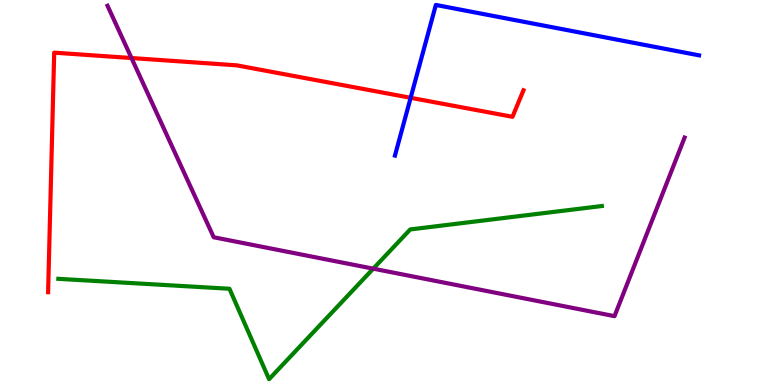[{'lines': ['blue', 'red'], 'intersections': [{'x': 5.3, 'y': 7.46}]}, {'lines': ['green', 'red'], 'intersections': []}, {'lines': ['purple', 'red'], 'intersections': [{'x': 1.7, 'y': 8.49}]}, {'lines': ['blue', 'green'], 'intersections': []}, {'lines': ['blue', 'purple'], 'intersections': []}, {'lines': ['green', 'purple'], 'intersections': [{'x': 4.82, 'y': 3.02}]}]